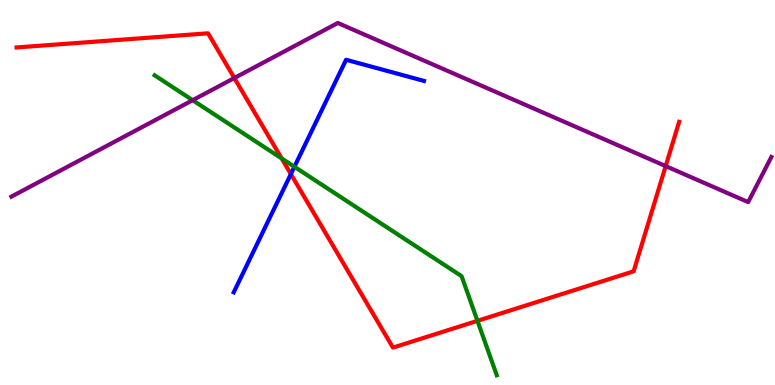[{'lines': ['blue', 'red'], 'intersections': [{'x': 3.75, 'y': 5.48}]}, {'lines': ['green', 'red'], 'intersections': [{'x': 3.63, 'y': 5.89}, {'x': 6.16, 'y': 1.67}]}, {'lines': ['purple', 'red'], 'intersections': [{'x': 3.02, 'y': 7.97}, {'x': 8.59, 'y': 5.69}]}, {'lines': ['blue', 'green'], 'intersections': [{'x': 3.8, 'y': 5.67}]}, {'lines': ['blue', 'purple'], 'intersections': []}, {'lines': ['green', 'purple'], 'intersections': [{'x': 2.49, 'y': 7.4}]}]